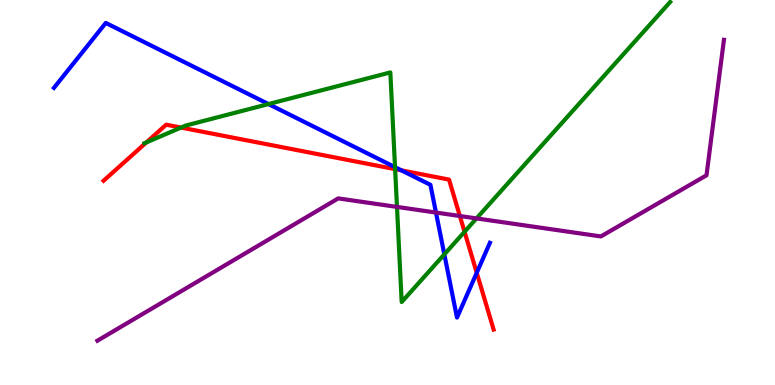[{'lines': ['blue', 'red'], 'intersections': [{'x': 5.18, 'y': 5.58}, {'x': 6.15, 'y': 2.92}]}, {'lines': ['green', 'red'], 'intersections': [{'x': 1.89, 'y': 6.3}, {'x': 2.34, 'y': 6.69}, {'x': 5.1, 'y': 5.61}, {'x': 5.99, 'y': 3.98}]}, {'lines': ['purple', 'red'], 'intersections': [{'x': 5.93, 'y': 4.39}]}, {'lines': ['blue', 'green'], 'intersections': [{'x': 3.46, 'y': 7.3}, {'x': 5.1, 'y': 5.66}, {'x': 5.73, 'y': 3.39}]}, {'lines': ['blue', 'purple'], 'intersections': [{'x': 5.63, 'y': 4.48}]}, {'lines': ['green', 'purple'], 'intersections': [{'x': 5.12, 'y': 4.63}, {'x': 6.15, 'y': 4.33}]}]